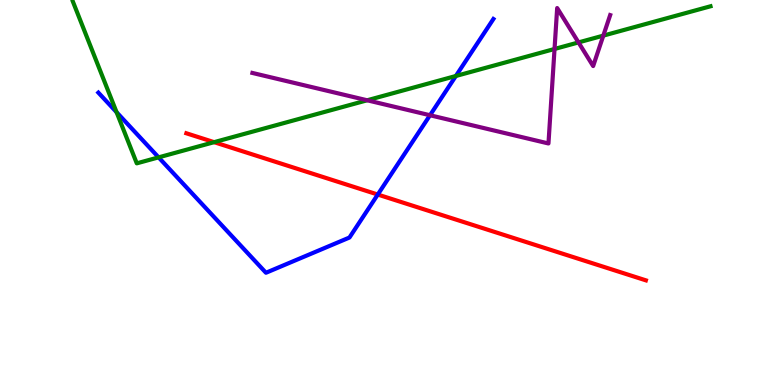[{'lines': ['blue', 'red'], 'intersections': [{'x': 4.87, 'y': 4.95}]}, {'lines': ['green', 'red'], 'intersections': [{'x': 2.76, 'y': 6.31}]}, {'lines': ['purple', 'red'], 'intersections': []}, {'lines': ['blue', 'green'], 'intersections': [{'x': 1.5, 'y': 7.09}, {'x': 2.05, 'y': 5.91}, {'x': 5.88, 'y': 8.03}]}, {'lines': ['blue', 'purple'], 'intersections': [{'x': 5.55, 'y': 7.01}]}, {'lines': ['green', 'purple'], 'intersections': [{'x': 4.74, 'y': 7.4}, {'x': 7.16, 'y': 8.73}, {'x': 7.46, 'y': 8.9}, {'x': 7.78, 'y': 9.07}]}]